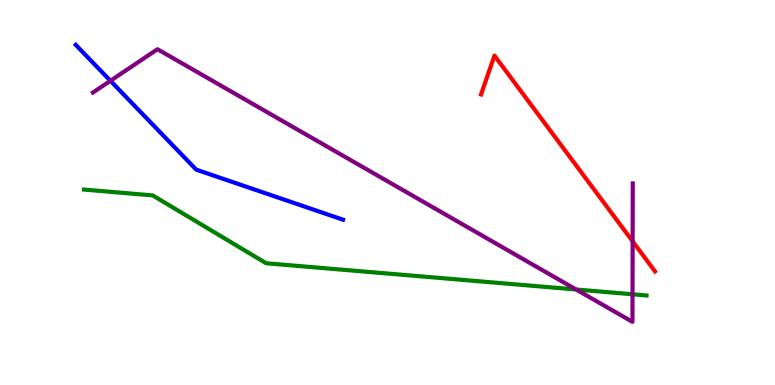[{'lines': ['blue', 'red'], 'intersections': []}, {'lines': ['green', 'red'], 'intersections': []}, {'lines': ['purple', 'red'], 'intersections': [{'x': 8.16, 'y': 3.73}]}, {'lines': ['blue', 'green'], 'intersections': []}, {'lines': ['blue', 'purple'], 'intersections': [{'x': 1.42, 'y': 7.9}]}, {'lines': ['green', 'purple'], 'intersections': [{'x': 7.43, 'y': 2.48}, {'x': 8.16, 'y': 2.36}]}]